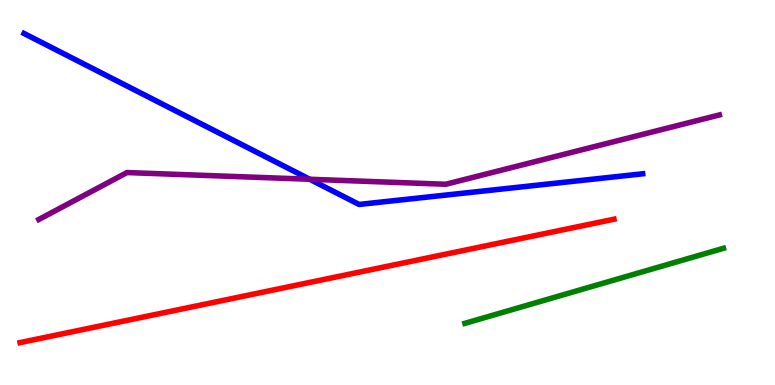[{'lines': ['blue', 'red'], 'intersections': []}, {'lines': ['green', 'red'], 'intersections': []}, {'lines': ['purple', 'red'], 'intersections': []}, {'lines': ['blue', 'green'], 'intersections': []}, {'lines': ['blue', 'purple'], 'intersections': [{'x': 4.0, 'y': 5.34}]}, {'lines': ['green', 'purple'], 'intersections': []}]